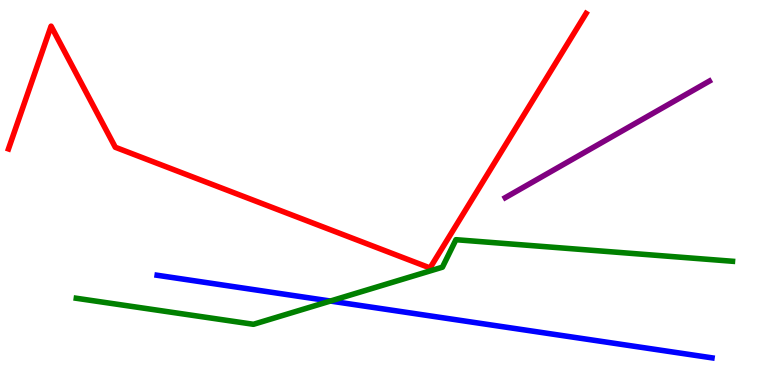[{'lines': ['blue', 'red'], 'intersections': []}, {'lines': ['green', 'red'], 'intersections': []}, {'lines': ['purple', 'red'], 'intersections': []}, {'lines': ['blue', 'green'], 'intersections': [{'x': 4.26, 'y': 2.18}]}, {'lines': ['blue', 'purple'], 'intersections': []}, {'lines': ['green', 'purple'], 'intersections': []}]